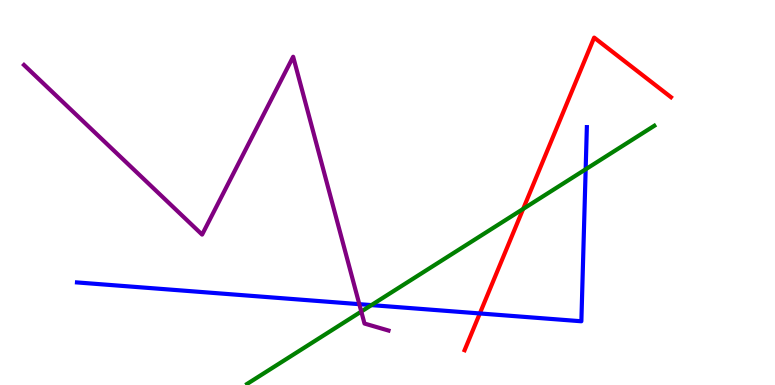[{'lines': ['blue', 'red'], 'intersections': [{'x': 6.19, 'y': 1.86}]}, {'lines': ['green', 'red'], 'intersections': [{'x': 6.75, 'y': 4.57}]}, {'lines': ['purple', 'red'], 'intersections': []}, {'lines': ['blue', 'green'], 'intersections': [{'x': 4.79, 'y': 2.08}, {'x': 7.56, 'y': 5.6}]}, {'lines': ['blue', 'purple'], 'intersections': [{'x': 4.64, 'y': 2.1}]}, {'lines': ['green', 'purple'], 'intersections': [{'x': 4.66, 'y': 1.91}]}]